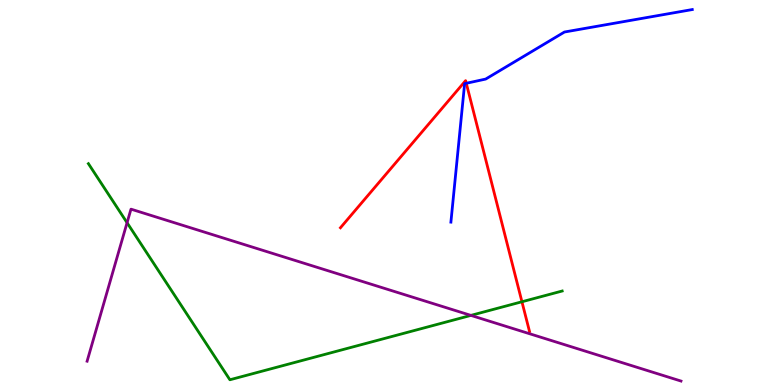[{'lines': ['blue', 'red'], 'intersections': [{'x': 6.02, 'y': 7.84}]}, {'lines': ['green', 'red'], 'intersections': [{'x': 6.73, 'y': 2.16}]}, {'lines': ['purple', 'red'], 'intersections': []}, {'lines': ['blue', 'green'], 'intersections': []}, {'lines': ['blue', 'purple'], 'intersections': []}, {'lines': ['green', 'purple'], 'intersections': [{'x': 1.64, 'y': 4.22}, {'x': 6.08, 'y': 1.81}]}]